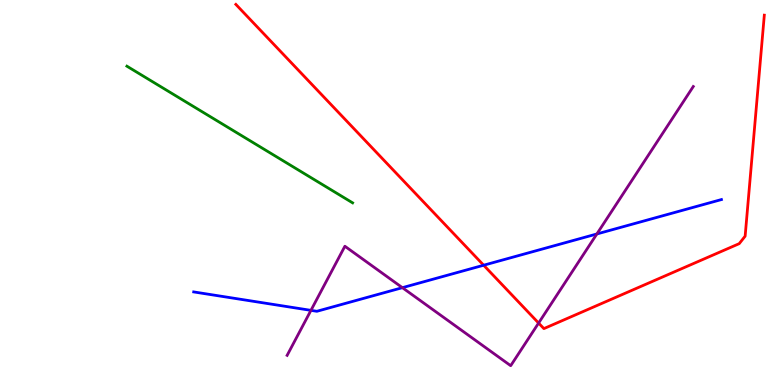[{'lines': ['blue', 'red'], 'intersections': [{'x': 6.24, 'y': 3.11}]}, {'lines': ['green', 'red'], 'intersections': []}, {'lines': ['purple', 'red'], 'intersections': [{'x': 6.95, 'y': 1.61}]}, {'lines': ['blue', 'green'], 'intersections': []}, {'lines': ['blue', 'purple'], 'intersections': [{'x': 4.01, 'y': 1.94}, {'x': 5.19, 'y': 2.53}, {'x': 7.7, 'y': 3.92}]}, {'lines': ['green', 'purple'], 'intersections': []}]